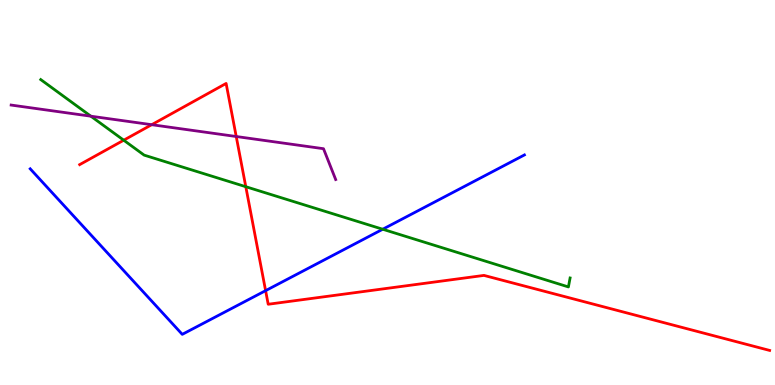[{'lines': ['blue', 'red'], 'intersections': [{'x': 3.43, 'y': 2.45}]}, {'lines': ['green', 'red'], 'intersections': [{'x': 1.6, 'y': 6.36}, {'x': 3.17, 'y': 5.15}]}, {'lines': ['purple', 'red'], 'intersections': [{'x': 1.96, 'y': 6.76}, {'x': 3.05, 'y': 6.45}]}, {'lines': ['blue', 'green'], 'intersections': [{'x': 4.94, 'y': 4.05}]}, {'lines': ['blue', 'purple'], 'intersections': []}, {'lines': ['green', 'purple'], 'intersections': [{'x': 1.17, 'y': 6.98}]}]